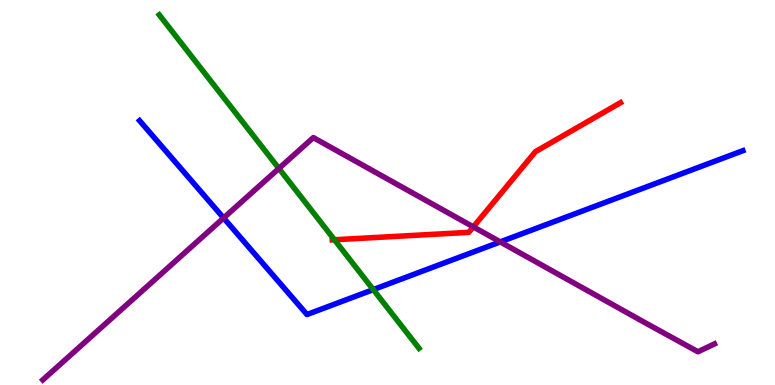[{'lines': ['blue', 'red'], 'intersections': []}, {'lines': ['green', 'red'], 'intersections': [{'x': 4.32, 'y': 3.77}]}, {'lines': ['purple', 'red'], 'intersections': [{'x': 6.11, 'y': 4.11}]}, {'lines': ['blue', 'green'], 'intersections': [{'x': 4.82, 'y': 2.48}]}, {'lines': ['blue', 'purple'], 'intersections': [{'x': 2.89, 'y': 4.34}, {'x': 6.45, 'y': 3.72}]}, {'lines': ['green', 'purple'], 'intersections': [{'x': 3.6, 'y': 5.62}]}]